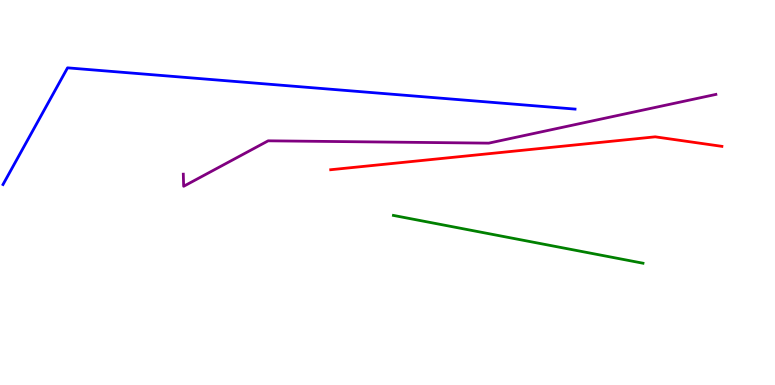[{'lines': ['blue', 'red'], 'intersections': []}, {'lines': ['green', 'red'], 'intersections': []}, {'lines': ['purple', 'red'], 'intersections': []}, {'lines': ['blue', 'green'], 'intersections': []}, {'lines': ['blue', 'purple'], 'intersections': []}, {'lines': ['green', 'purple'], 'intersections': []}]